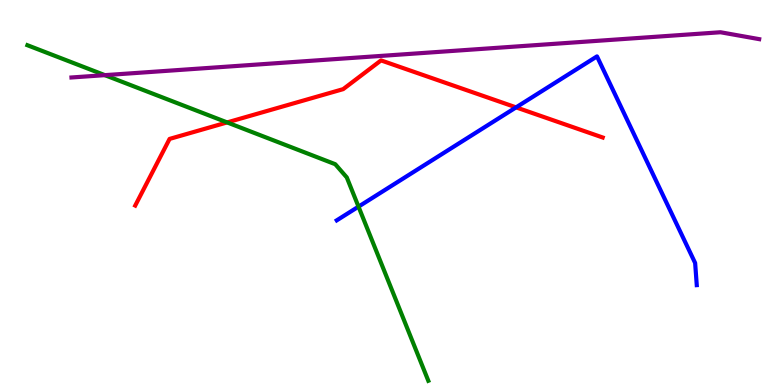[{'lines': ['blue', 'red'], 'intersections': [{'x': 6.66, 'y': 7.21}]}, {'lines': ['green', 'red'], 'intersections': [{'x': 2.93, 'y': 6.82}]}, {'lines': ['purple', 'red'], 'intersections': []}, {'lines': ['blue', 'green'], 'intersections': [{'x': 4.63, 'y': 4.63}]}, {'lines': ['blue', 'purple'], 'intersections': []}, {'lines': ['green', 'purple'], 'intersections': [{'x': 1.35, 'y': 8.05}]}]